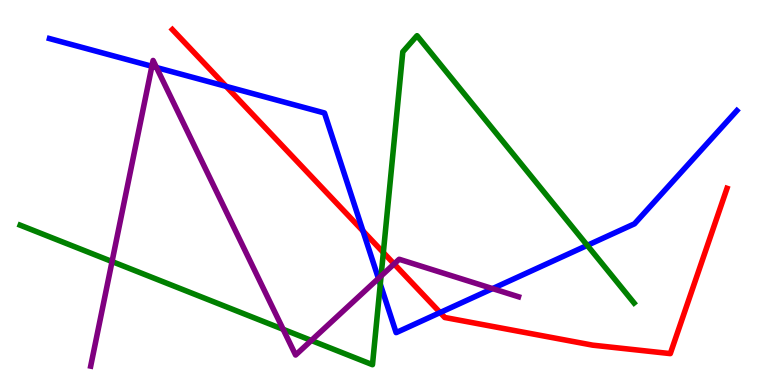[{'lines': ['blue', 'red'], 'intersections': [{'x': 2.92, 'y': 7.76}, {'x': 4.68, 'y': 4.0}, {'x': 5.68, 'y': 1.88}]}, {'lines': ['green', 'red'], 'intersections': [{'x': 4.95, 'y': 3.44}]}, {'lines': ['purple', 'red'], 'intersections': [{'x': 5.09, 'y': 3.14}]}, {'lines': ['blue', 'green'], 'intersections': [{'x': 4.91, 'y': 2.62}, {'x': 7.58, 'y': 3.63}]}, {'lines': ['blue', 'purple'], 'intersections': [{'x': 1.96, 'y': 8.28}, {'x': 2.02, 'y': 8.25}, {'x': 4.88, 'y': 2.77}, {'x': 6.36, 'y': 2.5}]}, {'lines': ['green', 'purple'], 'intersections': [{'x': 1.45, 'y': 3.21}, {'x': 3.65, 'y': 1.45}, {'x': 4.02, 'y': 1.16}, {'x': 4.92, 'y': 2.83}]}]